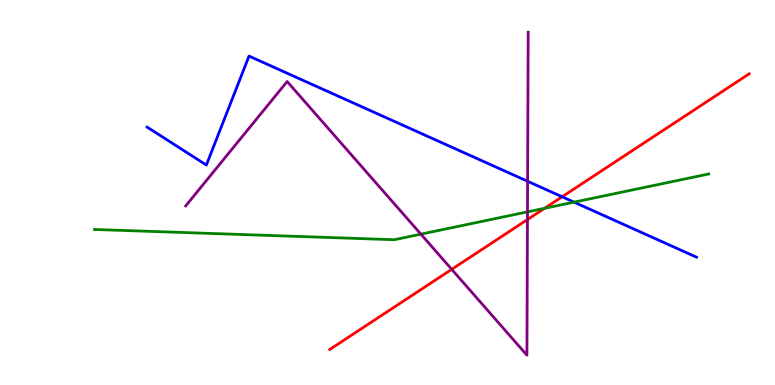[{'lines': ['blue', 'red'], 'intersections': [{'x': 7.25, 'y': 4.89}]}, {'lines': ['green', 'red'], 'intersections': [{'x': 7.03, 'y': 4.59}]}, {'lines': ['purple', 'red'], 'intersections': [{'x': 5.83, 'y': 3.0}, {'x': 6.81, 'y': 4.3}]}, {'lines': ['blue', 'green'], 'intersections': [{'x': 7.41, 'y': 4.75}]}, {'lines': ['blue', 'purple'], 'intersections': [{'x': 6.81, 'y': 5.29}]}, {'lines': ['green', 'purple'], 'intersections': [{'x': 5.43, 'y': 3.92}, {'x': 6.81, 'y': 4.5}]}]